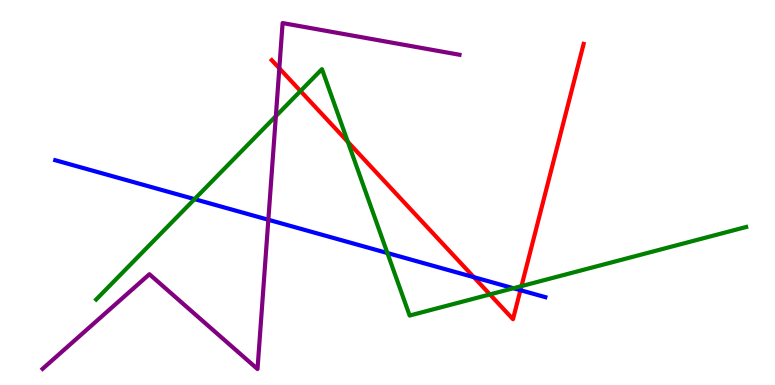[{'lines': ['blue', 'red'], 'intersections': [{'x': 6.11, 'y': 2.8}, {'x': 6.72, 'y': 2.46}]}, {'lines': ['green', 'red'], 'intersections': [{'x': 3.88, 'y': 7.64}, {'x': 4.49, 'y': 6.31}, {'x': 6.32, 'y': 2.35}, {'x': 6.73, 'y': 2.57}]}, {'lines': ['purple', 'red'], 'intersections': [{'x': 3.6, 'y': 8.23}]}, {'lines': ['blue', 'green'], 'intersections': [{'x': 2.51, 'y': 4.83}, {'x': 5.0, 'y': 3.43}, {'x': 6.62, 'y': 2.51}]}, {'lines': ['blue', 'purple'], 'intersections': [{'x': 3.46, 'y': 4.29}]}, {'lines': ['green', 'purple'], 'intersections': [{'x': 3.56, 'y': 6.98}]}]